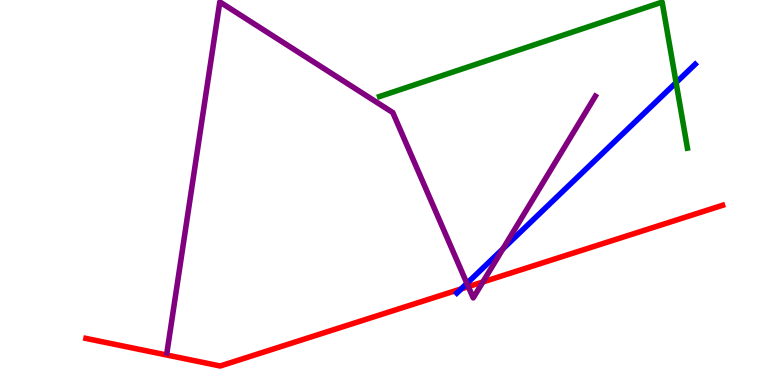[{'lines': ['blue', 'red'], 'intersections': [{'x': 5.95, 'y': 2.5}]}, {'lines': ['green', 'red'], 'intersections': []}, {'lines': ['purple', 'red'], 'intersections': [{'x': 6.04, 'y': 2.56}, {'x': 6.23, 'y': 2.68}]}, {'lines': ['blue', 'green'], 'intersections': [{'x': 8.72, 'y': 7.85}]}, {'lines': ['blue', 'purple'], 'intersections': [{'x': 6.02, 'y': 2.64}, {'x': 6.49, 'y': 3.54}]}, {'lines': ['green', 'purple'], 'intersections': []}]